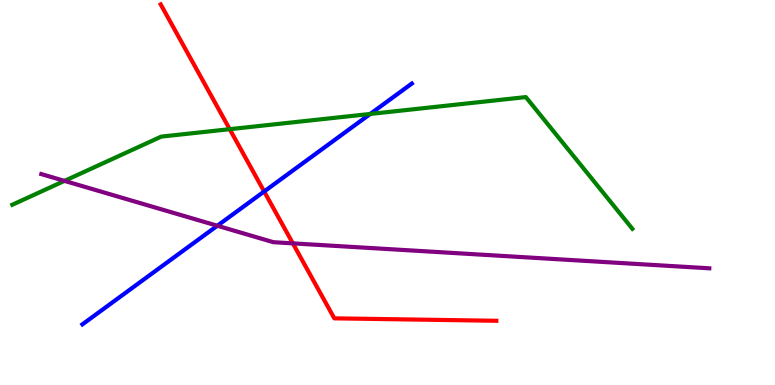[{'lines': ['blue', 'red'], 'intersections': [{'x': 3.41, 'y': 5.03}]}, {'lines': ['green', 'red'], 'intersections': [{'x': 2.96, 'y': 6.64}]}, {'lines': ['purple', 'red'], 'intersections': [{'x': 3.78, 'y': 3.68}]}, {'lines': ['blue', 'green'], 'intersections': [{'x': 4.78, 'y': 7.04}]}, {'lines': ['blue', 'purple'], 'intersections': [{'x': 2.8, 'y': 4.14}]}, {'lines': ['green', 'purple'], 'intersections': [{'x': 0.832, 'y': 5.3}]}]